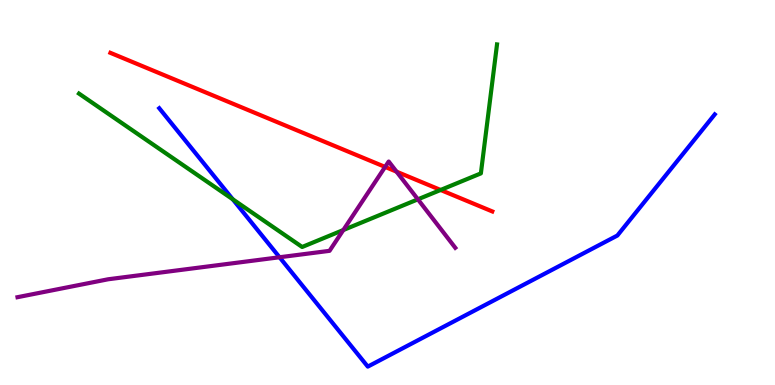[{'lines': ['blue', 'red'], 'intersections': []}, {'lines': ['green', 'red'], 'intersections': [{'x': 5.69, 'y': 5.07}]}, {'lines': ['purple', 'red'], 'intersections': [{'x': 4.97, 'y': 5.66}, {'x': 5.12, 'y': 5.54}]}, {'lines': ['blue', 'green'], 'intersections': [{'x': 3.0, 'y': 4.82}]}, {'lines': ['blue', 'purple'], 'intersections': [{'x': 3.61, 'y': 3.32}]}, {'lines': ['green', 'purple'], 'intersections': [{'x': 4.43, 'y': 4.03}, {'x': 5.39, 'y': 4.82}]}]